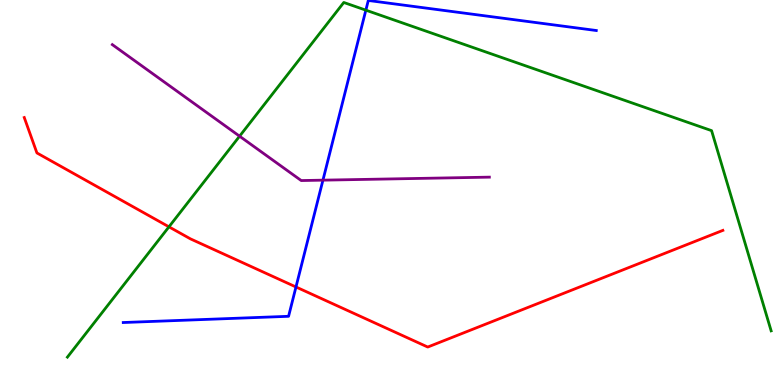[{'lines': ['blue', 'red'], 'intersections': [{'x': 3.82, 'y': 2.55}]}, {'lines': ['green', 'red'], 'intersections': [{'x': 2.18, 'y': 4.11}]}, {'lines': ['purple', 'red'], 'intersections': []}, {'lines': ['blue', 'green'], 'intersections': [{'x': 4.72, 'y': 9.74}]}, {'lines': ['blue', 'purple'], 'intersections': [{'x': 4.17, 'y': 5.32}]}, {'lines': ['green', 'purple'], 'intersections': [{'x': 3.09, 'y': 6.46}]}]